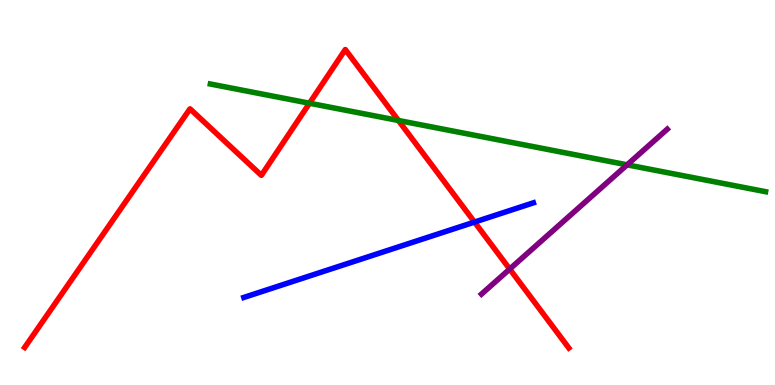[{'lines': ['blue', 'red'], 'intersections': [{'x': 6.12, 'y': 4.23}]}, {'lines': ['green', 'red'], 'intersections': [{'x': 3.99, 'y': 7.32}, {'x': 5.14, 'y': 6.87}]}, {'lines': ['purple', 'red'], 'intersections': [{'x': 6.58, 'y': 3.01}]}, {'lines': ['blue', 'green'], 'intersections': []}, {'lines': ['blue', 'purple'], 'intersections': []}, {'lines': ['green', 'purple'], 'intersections': [{'x': 8.09, 'y': 5.72}]}]